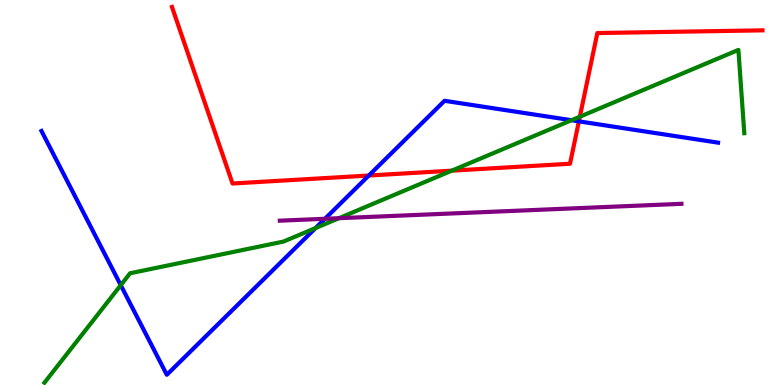[{'lines': ['blue', 'red'], 'intersections': [{'x': 4.76, 'y': 5.44}, {'x': 7.47, 'y': 6.85}]}, {'lines': ['green', 'red'], 'intersections': [{'x': 5.83, 'y': 5.57}, {'x': 7.48, 'y': 6.97}]}, {'lines': ['purple', 'red'], 'intersections': []}, {'lines': ['blue', 'green'], 'intersections': [{'x': 1.56, 'y': 2.59}, {'x': 4.07, 'y': 4.08}, {'x': 7.37, 'y': 6.88}]}, {'lines': ['blue', 'purple'], 'intersections': [{'x': 4.19, 'y': 4.32}]}, {'lines': ['green', 'purple'], 'intersections': [{'x': 4.37, 'y': 4.33}]}]